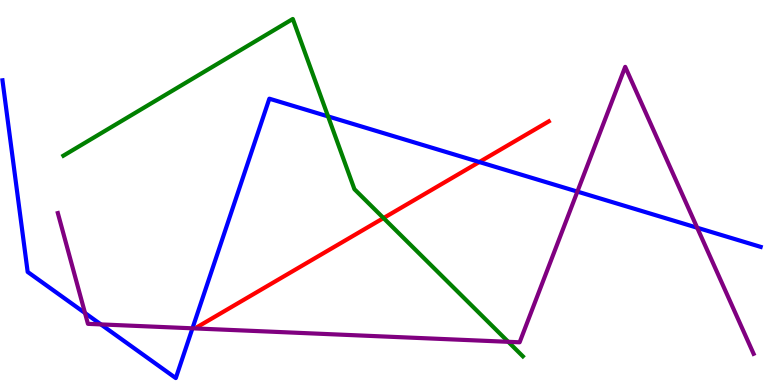[{'lines': ['blue', 'red'], 'intersections': [{'x': 6.18, 'y': 5.79}]}, {'lines': ['green', 'red'], 'intersections': [{'x': 4.95, 'y': 4.34}]}, {'lines': ['purple', 'red'], 'intersections': []}, {'lines': ['blue', 'green'], 'intersections': [{'x': 4.23, 'y': 6.98}]}, {'lines': ['blue', 'purple'], 'intersections': [{'x': 1.1, 'y': 1.87}, {'x': 1.3, 'y': 1.57}, {'x': 2.48, 'y': 1.47}, {'x': 7.45, 'y': 5.02}, {'x': 9.0, 'y': 4.09}]}, {'lines': ['green', 'purple'], 'intersections': [{'x': 6.56, 'y': 1.12}]}]